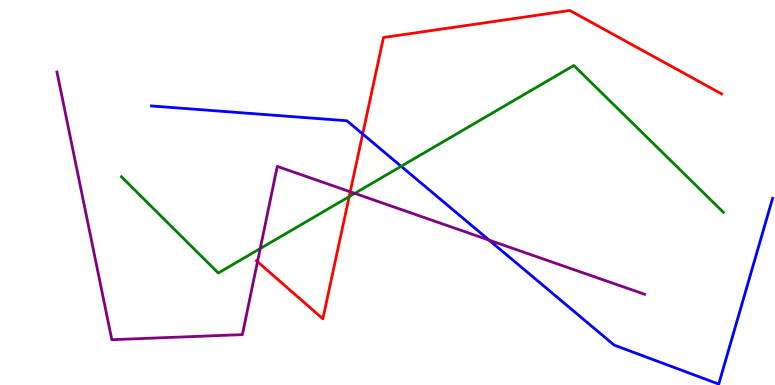[{'lines': ['blue', 'red'], 'intersections': [{'x': 4.68, 'y': 6.52}]}, {'lines': ['green', 'red'], 'intersections': [{'x': 4.51, 'y': 4.89}]}, {'lines': ['purple', 'red'], 'intersections': [{'x': 3.32, 'y': 3.2}, {'x': 4.52, 'y': 5.02}]}, {'lines': ['blue', 'green'], 'intersections': [{'x': 5.18, 'y': 5.68}]}, {'lines': ['blue', 'purple'], 'intersections': [{'x': 6.31, 'y': 3.76}]}, {'lines': ['green', 'purple'], 'intersections': [{'x': 3.36, 'y': 3.54}, {'x': 4.58, 'y': 4.98}]}]